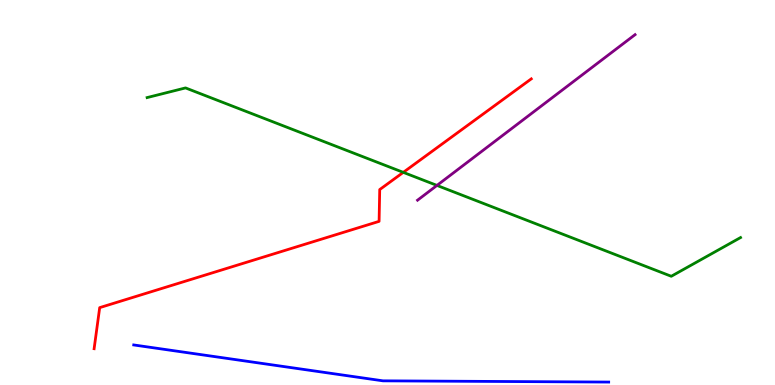[{'lines': ['blue', 'red'], 'intersections': []}, {'lines': ['green', 'red'], 'intersections': [{'x': 5.2, 'y': 5.52}]}, {'lines': ['purple', 'red'], 'intersections': []}, {'lines': ['blue', 'green'], 'intersections': []}, {'lines': ['blue', 'purple'], 'intersections': []}, {'lines': ['green', 'purple'], 'intersections': [{'x': 5.64, 'y': 5.18}]}]